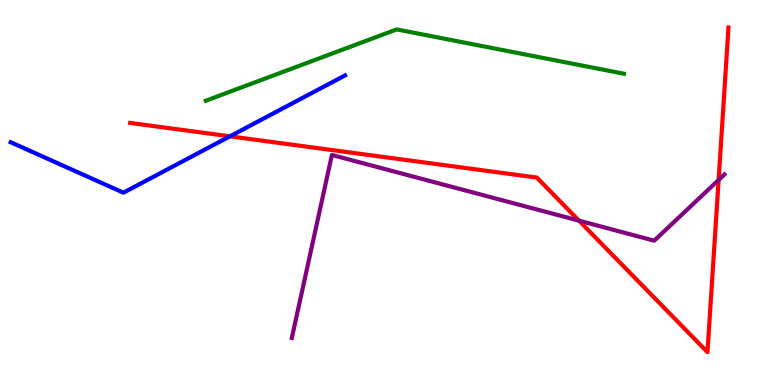[{'lines': ['blue', 'red'], 'intersections': [{'x': 2.97, 'y': 6.46}]}, {'lines': ['green', 'red'], 'intersections': []}, {'lines': ['purple', 'red'], 'intersections': [{'x': 7.47, 'y': 4.27}, {'x': 9.27, 'y': 5.33}]}, {'lines': ['blue', 'green'], 'intersections': []}, {'lines': ['blue', 'purple'], 'intersections': []}, {'lines': ['green', 'purple'], 'intersections': []}]